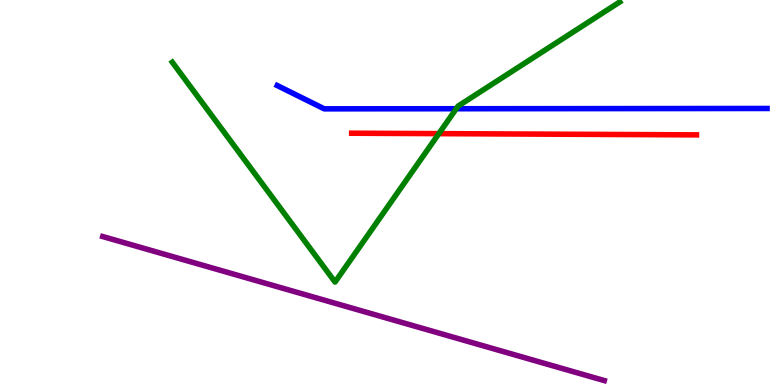[{'lines': ['blue', 'red'], 'intersections': []}, {'lines': ['green', 'red'], 'intersections': [{'x': 5.66, 'y': 6.53}]}, {'lines': ['purple', 'red'], 'intersections': []}, {'lines': ['blue', 'green'], 'intersections': [{'x': 5.89, 'y': 7.18}]}, {'lines': ['blue', 'purple'], 'intersections': []}, {'lines': ['green', 'purple'], 'intersections': []}]